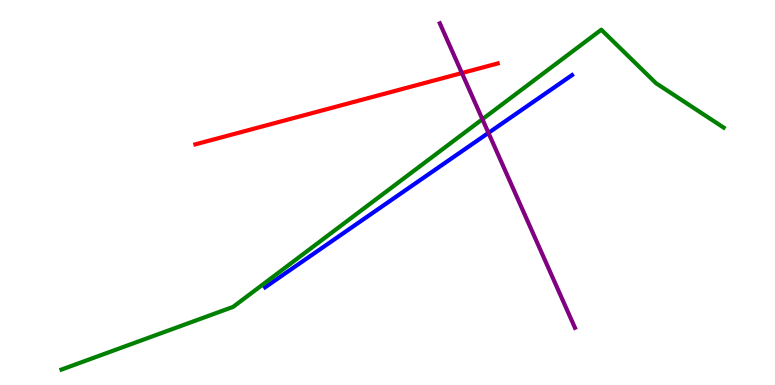[{'lines': ['blue', 'red'], 'intersections': []}, {'lines': ['green', 'red'], 'intersections': []}, {'lines': ['purple', 'red'], 'intersections': [{'x': 5.96, 'y': 8.1}]}, {'lines': ['blue', 'green'], 'intersections': []}, {'lines': ['blue', 'purple'], 'intersections': [{'x': 6.3, 'y': 6.55}]}, {'lines': ['green', 'purple'], 'intersections': [{'x': 6.22, 'y': 6.9}]}]